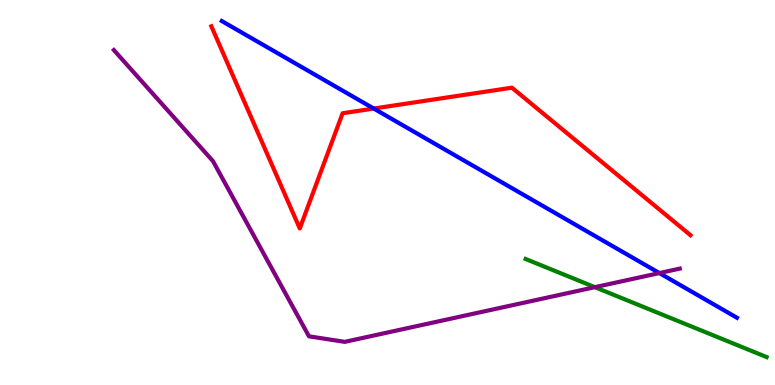[{'lines': ['blue', 'red'], 'intersections': [{'x': 4.82, 'y': 7.18}]}, {'lines': ['green', 'red'], 'intersections': []}, {'lines': ['purple', 'red'], 'intersections': []}, {'lines': ['blue', 'green'], 'intersections': []}, {'lines': ['blue', 'purple'], 'intersections': [{'x': 8.51, 'y': 2.91}]}, {'lines': ['green', 'purple'], 'intersections': [{'x': 7.68, 'y': 2.54}]}]